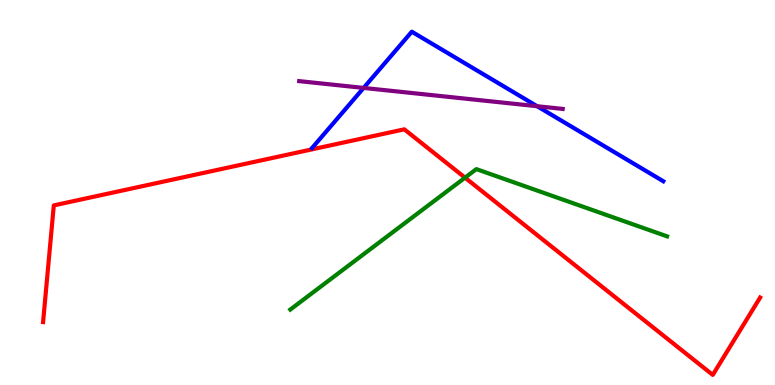[{'lines': ['blue', 'red'], 'intersections': []}, {'lines': ['green', 'red'], 'intersections': [{'x': 6.0, 'y': 5.39}]}, {'lines': ['purple', 'red'], 'intersections': []}, {'lines': ['blue', 'green'], 'intersections': []}, {'lines': ['blue', 'purple'], 'intersections': [{'x': 4.69, 'y': 7.72}, {'x': 6.93, 'y': 7.24}]}, {'lines': ['green', 'purple'], 'intersections': []}]